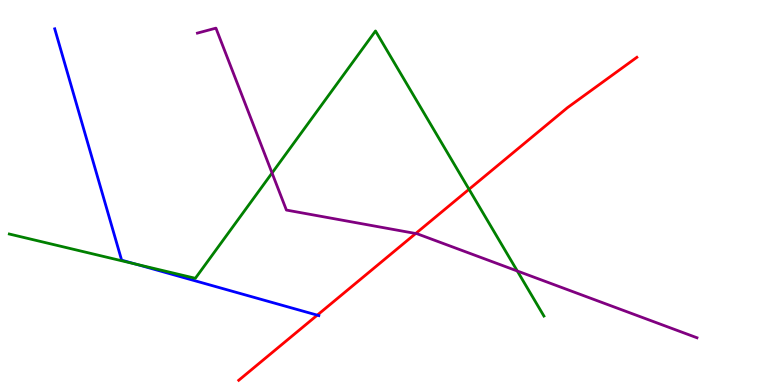[{'lines': ['blue', 'red'], 'intersections': [{'x': 4.09, 'y': 1.81}]}, {'lines': ['green', 'red'], 'intersections': [{'x': 6.05, 'y': 5.08}]}, {'lines': ['purple', 'red'], 'intersections': [{'x': 5.36, 'y': 3.93}]}, {'lines': ['blue', 'green'], 'intersections': [{'x': 1.75, 'y': 3.14}]}, {'lines': ['blue', 'purple'], 'intersections': []}, {'lines': ['green', 'purple'], 'intersections': [{'x': 3.51, 'y': 5.51}, {'x': 6.67, 'y': 2.96}]}]